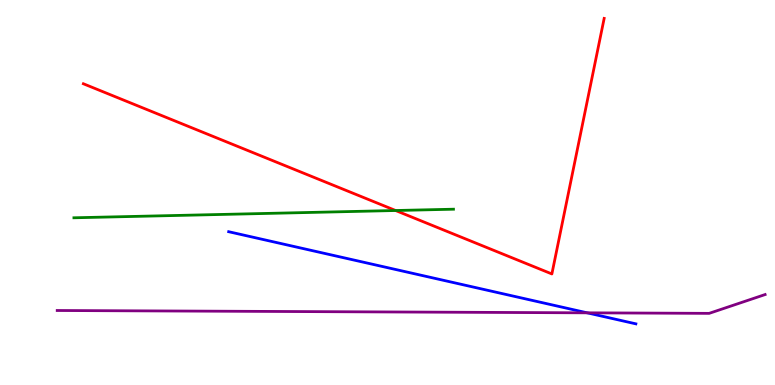[{'lines': ['blue', 'red'], 'intersections': []}, {'lines': ['green', 'red'], 'intersections': [{'x': 5.1, 'y': 4.53}]}, {'lines': ['purple', 'red'], 'intersections': []}, {'lines': ['blue', 'green'], 'intersections': []}, {'lines': ['blue', 'purple'], 'intersections': [{'x': 7.58, 'y': 1.87}]}, {'lines': ['green', 'purple'], 'intersections': []}]